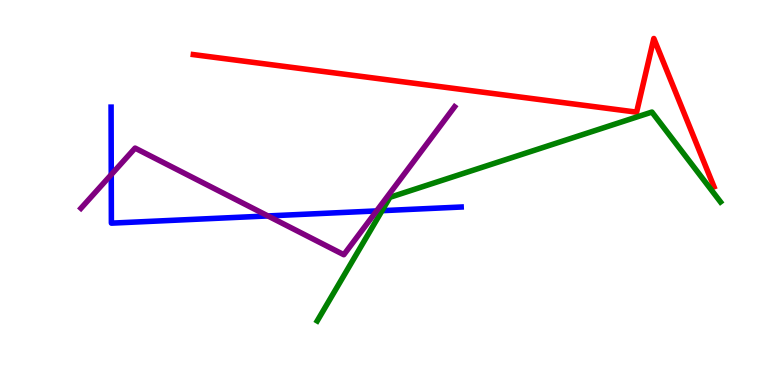[{'lines': ['blue', 'red'], 'intersections': []}, {'lines': ['green', 'red'], 'intersections': []}, {'lines': ['purple', 'red'], 'intersections': []}, {'lines': ['blue', 'green'], 'intersections': [{'x': 4.93, 'y': 4.53}]}, {'lines': ['blue', 'purple'], 'intersections': [{'x': 1.44, 'y': 5.46}, {'x': 3.46, 'y': 4.39}, {'x': 4.86, 'y': 4.52}]}, {'lines': ['green', 'purple'], 'intersections': []}]